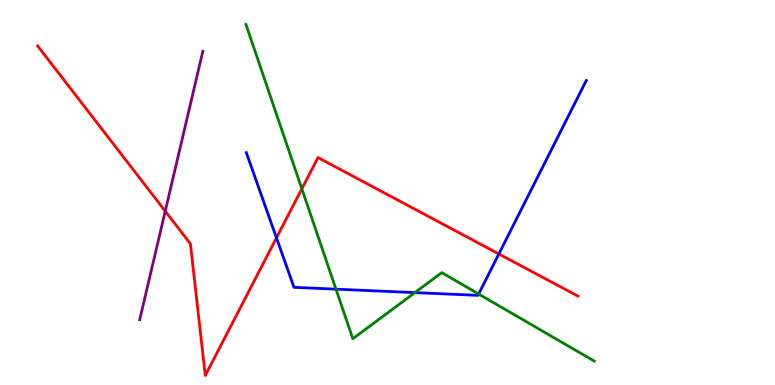[{'lines': ['blue', 'red'], 'intersections': [{'x': 3.57, 'y': 3.82}, {'x': 6.44, 'y': 3.4}]}, {'lines': ['green', 'red'], 'intersections': [{'x': 3.89, 'y': 5.1}]}, {'lines': ['purple', 'red'], 'intersections': [{'x': 2.13, 'y': 4.52}]}, {'lines': ['blue', 'green'], 'intersections': [{'x': 4.34, 'y': 2.49}, {'x': 5.35, 'y': 2.4}, {'x': 6.18, 'y': 2.36}]}, {'lines': ['blue', 'purple'], 'intersections': []}, {'lines': ['green', 'purple'], 'intersections': []}]